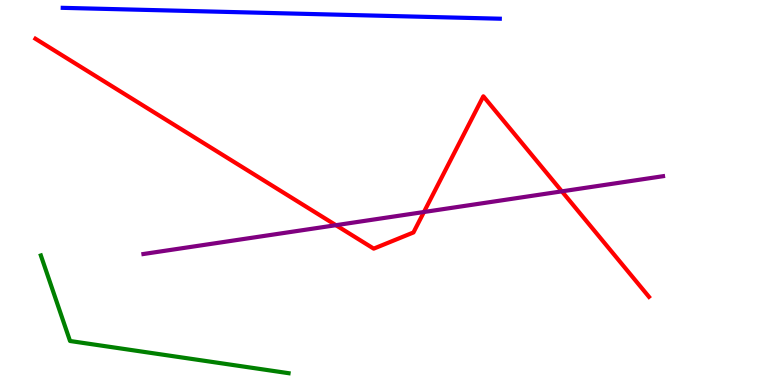[{'lines': ['blue', 'red'], 'intersections': []}, {'lines': ['green', 'red'], 'intersections': []}, {'lines': ['purple', 'red'], 'intersections': [{'x': 4.33, 'y': 4.15}, {'x': 5.47, 'y': 4.49}, {'x': 7.25, 'y': 5.03}]}, {'lines': ['blue', 'green'], 'intersections': []}, {'lines': ['blue', 'purple'], 'intersections': []}, {'lines': ['green', 'purple'], 'intersections': []}]